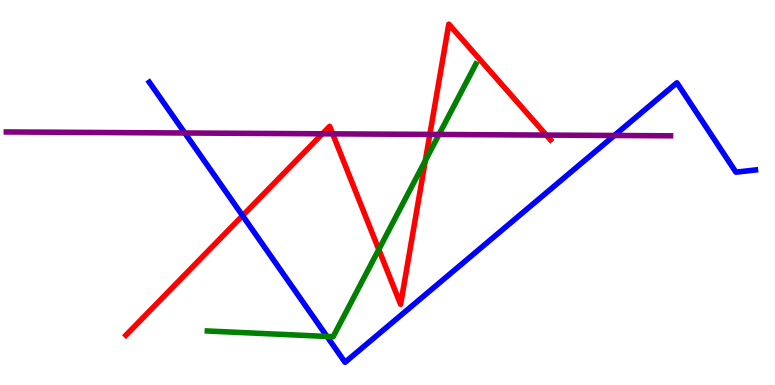[{'lines': ['blue', 'red'], 'intersections': [{'x': 3.13, 'y': 4.4}]}, {'lines': ['green', 'red'], 'intersections': [{'x': 4.89, 'y': 3.52}, {'x': 5.49, 'y': 5.83}]}, {'lines': ['purple', 'red'], 'intersections': [{'x': 4.16, 'y': 6.52}, {'x': 4.29, 'y': 6.52}, {'x': 5.55, 'y': 6.51}, {'x': 7.05, 'y': 6.49}]}, {'lines': ['blue', 'green'], 'intersections': [{'x': 4.22, 'y': 1.26}]}, {'lines': ['blue', 'purple'], 'intersections': [{'x': 2.38, 'y': 6.55}, {'x': 7.93, 'y': 6.48}]}, {'lines': ['green', 'purple'], 'intersections': [{'x': 5.66, 'y': 6.51}]}]